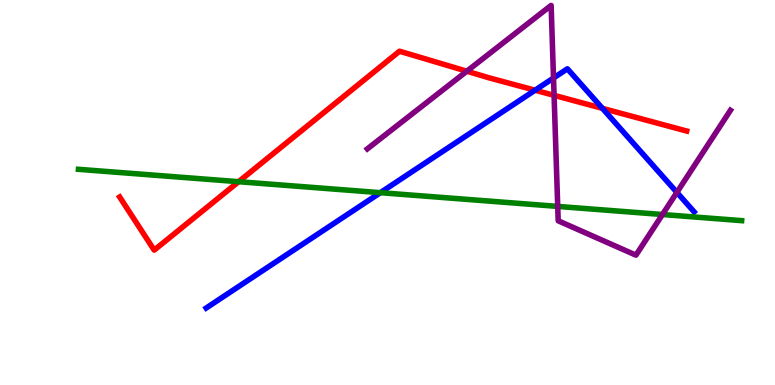[{'lines': ['blue', 'red'], 'intersections': [{'x': 6.9, 'y': 7.66}, {'x': 7.77, 'y': 7.19}]}, {'lines': ['green', 'red'], 'intersections': [{'x': 3.08, 'y': 5.28}]}, {'lines': ['purple', 'red'], 'intersections': [{'x': 6.02, 'y': 8.15}, {'x': 7.15, 'y': 7.52}]}, {'lines': ['blue', 'green'], 'intersections': [{'x': 4.91, 'y': 5.0}]}, {'lines': ['blue', 'purple'], 'intersections': [{'x': 7.14, 'y': 7.97}, {'x': 8.73, 'y': 5.0}]}, {'lines': ['green', 'purple'], 'intersections': [{'x': 7.2, 'y': 4.64}, {'x': 8.55, 'y': 4.43}]}]